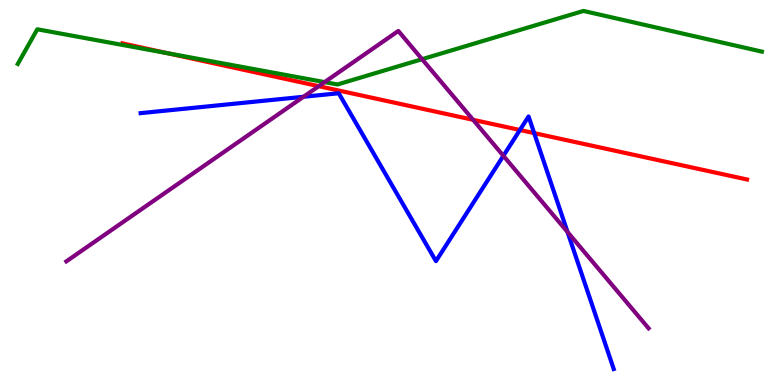[{'lines': ['blue', 'red'], 'intersections': [{'x': 6.71, 'y': 6.62}, {'x': 6.89, 'y': 6.54}]}, {'lines': ['green', 'red'], 'intersections': [{'x': 2.17, 'y': 8.62}]}, {'lines': ['purple', 'red'], 'intersections': [{'x': 4.11, 'y': 7.76}, {'x': 6.1, 'y': 6.89}]}, {'lines': ['blue', 'green'], 'intersections': []}, {'lines': ['blue', 'purple'], 'intersections': [{'x': 3.92, 'y': 7.49}, {'x': 6.5, 'y': 5.95}, {'x': 7.32, 'y': 3.97}]}, {'lines': ['green', 'purple'], 'intersections': [{'x': 4.19, 'y': 7.87}, {'x': 5.45, 'y': 8.46}]}]